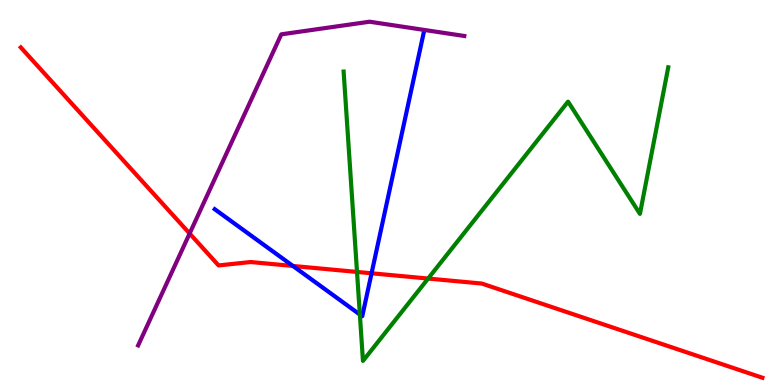[{'lines': ['blue', 'red'], 'intersections': [{'x': 3.78, 'y': 3.09}, {'x': 4.79, 'y': 2.9}]}, {'lines': ['green', 'red'], 'intersections': [{'x': 4.61, 'y': 2.94}, {'x': 5.52, 'y': 2.76}]}, {'lines': ['purple', 'red'], 'intersections': [{'x': 2.45, 'y': 3.93}]}, {'lines': ['blue', 'green'], 'intersections': [{'x': 4.64, 'y': 1.83}]}, {'lines': ['blue', 'purple'], 'intersections': []}, {'lines': ['green', 'purple'], 'intersections': []}]